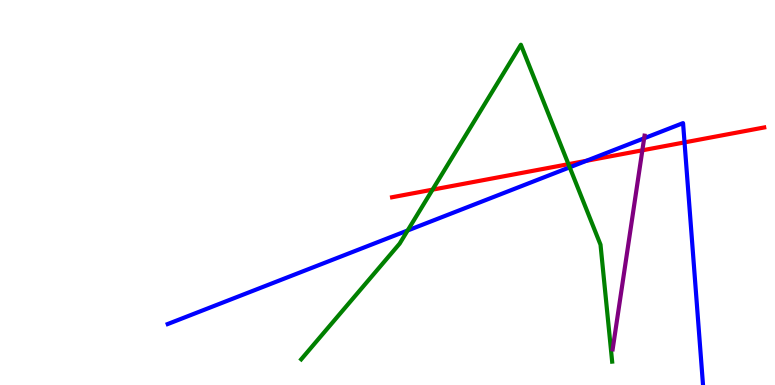[{'lines': ['blue', 'red'], 'intersections': [{'x': 7.57, 'y': 5.82}, {'x': 8.83, 'y': 6.3}]}, {'lines': ['green', 'red'], 'intersections': [{'x': 5.58, 'y': 5.07}, {'x': 7.33, 'y': 5.74}]}, {'lines': ['purple', 'red'], 'intersections': [{'x': 8.29, 'y': 6.1}]}, {'lines': ['blue', 'green'], 'intersections': [{'x': 5.26, 'y': 4.01}, {'x': 7.35, 'y': 5.65}]}, {'lines': ['blue', 'purple'], 'intersections': [{'x': 8.31, 'y': 6.41}]}, {'lines': ['green', 'purple'], 'intersections': []}]